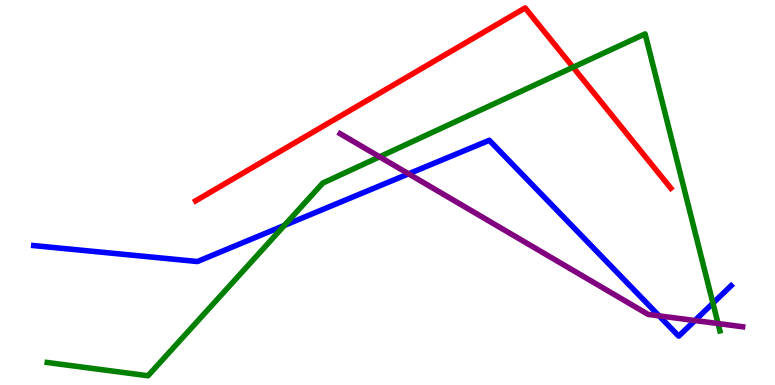[{'lines': ['blue', 'red'], 'intersections': []}, {'lines': ['green', 'red'], 'intersections': [{'x': 7.39, 'y': 8.25}]}, {'lines': ['purple', 'red'], 'intersections': []}, {'lines': ['blue', 'green'], 'intersections': [{'x': 3.67, 'y': 4.15}, {'x': 9.2, 'y': 2.13}]}, {'lines': ['blue', 'purple'], 'intersections': [{'x': 5.27, 'y': 5.48}, {'x': 8.5, 'y': 1.8}, {'x': 8.97, 'y': 1.67}]}, {'lines': ['green', 'purple'], 'intersections': [{'x': 4.9, 'y': 5.93}, {'x': 9.27, 'y': 1.6}]}]